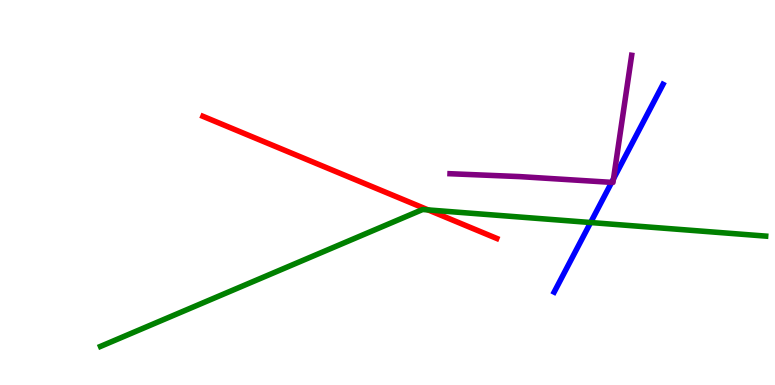[{'lines': ['blue', 'red'], 'intersections': []}, {'lines': ['green', 'red'], 'intersections': [{'x': 5.52, 'y': 4.55}]}, {'lines': ['purple', 'red'], 'intersections': []}, {'lines': ['blue', 'green'], 'intersections': [{'x': 7.62, 'y': 4.22}]}, {'lines': ['blue', 'purple'], 'intersections': [{'x': 7.89, 'y': 5.26}, {'x': 7.92, 'y': 5.36}]}, {'lines': ['green', 'purple'], 'intersections': []}]